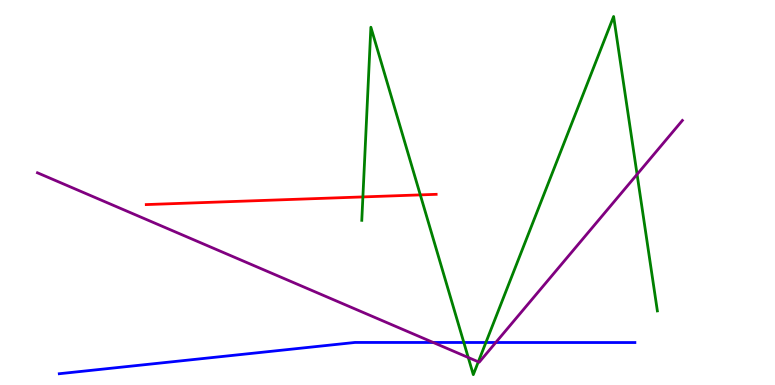[{'lines': ['blue', 'red'], 'intersections': []}, {'lines': ['green', 'red'], 'intersections': [{'x': 4.68, 'y': 4.89}, {'x': 5.42, 'y': 4.94}]}, {'lines': ['purple', 'red'], 'intersections': []}, {'lines': ['blue', 'green'], 'intersections': [{'x': 5.98, 'y': 1.1}, {'x': 6.27, 'y': 1.1}]}, {'lines': ['blue', 'purple'], 'intersections': [{'x': 5.59, 'y': 1.1}, {'x': 6.4, 'y': 1.1}]}, {'lines': ['green', 'purple'], 'intersections': [{'x': 6.04, 'y': 0.714}, {'x': 6.17, 'y': 0.602}, {'x': 8.22, 'y': 5.47}]}]